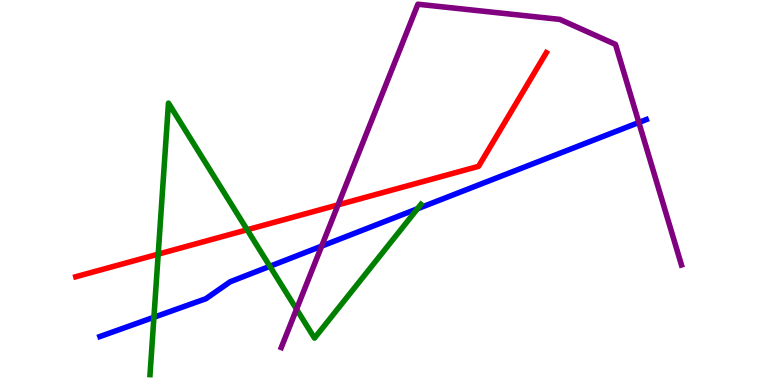[{'lines': ['blue', 'red'], 'intersections': []}, {'lines': ['green', 'red'], 'intersections': [{'x': 2.04, 'y': 3.4}, {'x': 3.19, 'y': 4.03}]}, {'lines': ['purple', 'red'], 'intersections': [{'x': 4.36, 'y': 4.68}]}, {'lines': ['blue', 'green'], 'intersections': [{'x': 1.99, 'y': 1.76}, {'x': 3.48, 'y': 3.08}, {'x': 5.39, 'y': 4.58}]}, {'lines': ['blue', 'purple'], 'intersections': [{'x': 4.15, 'y': 3.61}, {'x': 8.24, 'y': 6.82}]}, {'lines': ['green', 'purple'], 'intersections': [{'x': 3.83, 'y': 1.97}]}]